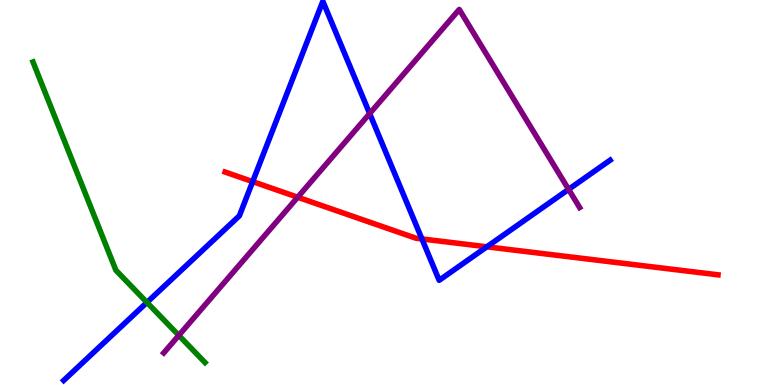[{'lines': ['blue', 'red'], 'intersections': [{'x': 3.26, 'y': 5.28}, {'x': 5.44, 'y': 3.79}, {'x': 6.28, 'y': 3.59}]}, {'lines': ['green', 'red'], 'intersections': []}, {'lines': ['purple', 'red'], 'intersections': [{'x': 3.84, 'y': 4.88}]}, {'lines': ['blue', 'green'], 'intersections': [{'x': 1.9, 'y': 2.14}]}, {'lines': ['blue', 'purple'], 'intersections': [{'x': 4.77, 'y': 7.05}, {'x': 7.34, 'y': 5.08}]}, {'lines': ['green', 'purple'], 'intersections': [{'x': 2.31, 'y': 1.29}]}]